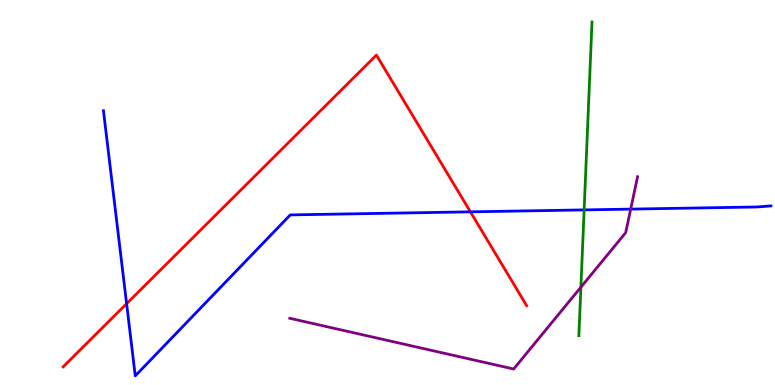[{'lines': ['blue', 'red'], 'intersections': [{'x': 1.63, 'y': 2.11}, {'x': 6.07, 'y': 4.5}]}, {'lines': ['green', 'red'], 'intersections': []}, {'lines': ['purple', 'red'], 'intersections': []}, {'lines': ['blue', 'green'], 'intersections': [{'x': 7.54, 'y': 4.55}]}, {'lines': ['blue', 'purple'], 'intersections': [{'x': 8.14, 'y': 4.57}]}, {'lines': ['green', 'purple'], 'intersections': [{'x': 7.5, 'y': 2.54}]}]